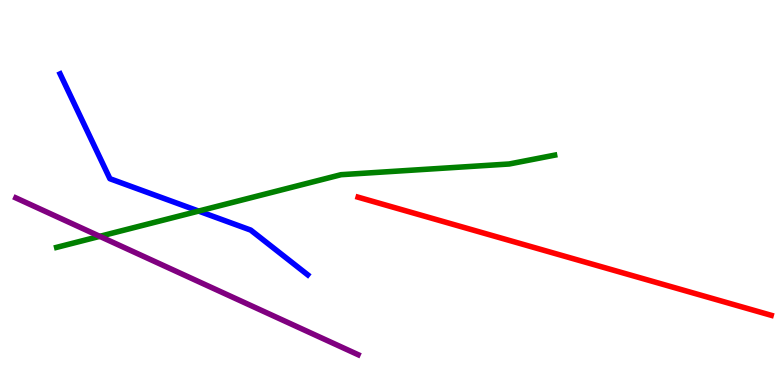[{'lines': ['blue', 'red'], 'intersections': []}, {'lines': ['green', 'red'], 'intersections': []}, {'lines': ['purple', 'red'], 'intersections': []}, {'lines': ['blue', 'green'], 'intersections': [{'x': 2.56, 'y': 4.52}]}, {'lines': ['blue', 'purple'], 'intersections': []}, {'lines': ['green', 'purple'], 'intersections': [{'x': 1.29, 'y': 3.86}]}]